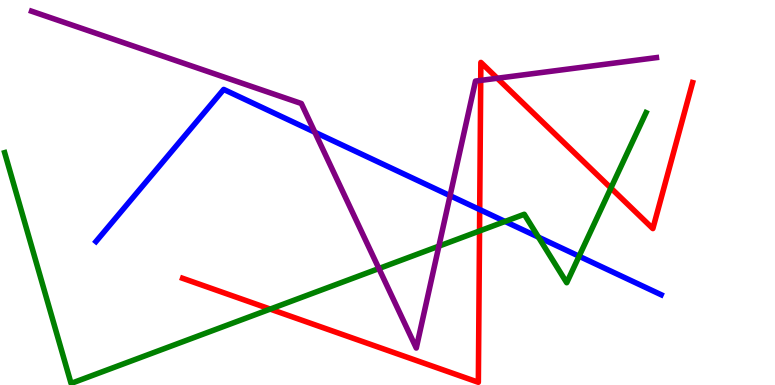[{'lines': ['blue', 'red'], 'intersections': [{'x': 6.19, 'y': 4.56}]}, {'lines': ['green', 'red'], 'intersections': [{'x': 3.49, 'y': 1.97}, {'x': 6.19, 'y': 4.0}, {'x': 7.88, 'y': 5.12}]}, {'lines': ['purple', 'red'], 'intersections': [{'x': 6.2, 'y': 7.91}, {'x': 6.42, 'y': 7.97}]}, {'lines': ['blue', 'green'], 'intersections': [{'x': 6.52, 'y': 4.25}, {'x': 6.95, 'y': 3.84}, {'x': 7.47, 'y': 3.34}]}, {'lines': ['blue', 'purple'], 'intersections': [{'x': 4.06, 'y': 6.57}, {'x': 5.81, 'y': 4.92}]}, {'lines': ['green', 'purple'], 'intersections': [{'x': 4.89, 'y': 3.03}, {'x': 5.66, 'y': 3.61}]}]